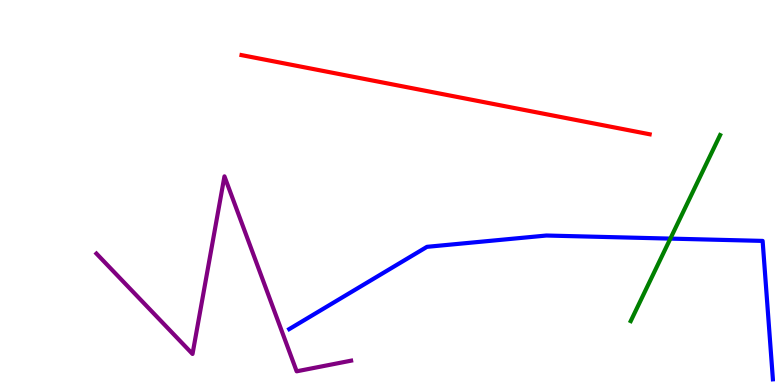[{'lines': ['blue', 'red'], 'intersections': []}, {'lines': ['green', 'red'], 'intersections': []}, {'lines': ['purple', 'red'], 'intersections': []}, {'lines': ['blue', 'green'], 'intersections': [{'x': 8.65, 'y': 3.8}]}, {'lines': ['blue', 'purple'], 'intersections': []}, {'lines': ['green', 'purple'], 'intersections': []}]